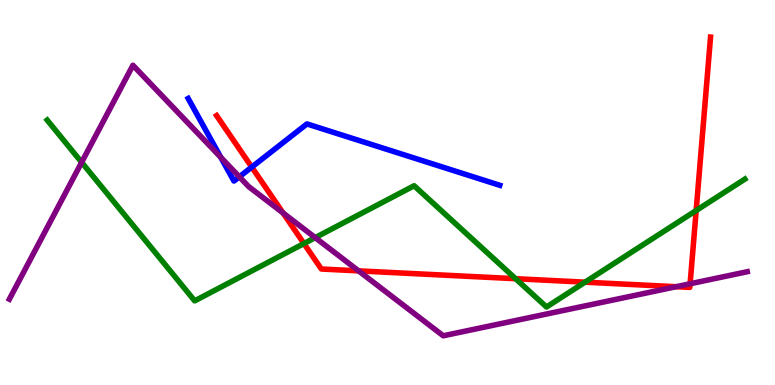[{'lines': ['blue', 'red'], 'intersections': [{'x': 3.25, 'y': 5.66}]}, {'lines': ['green', 'red'], 'intersections': [{'x': 3.92, 'y': 3.67}, {'x': 6.65, 'y': 2.76}, {'x': 7.55, 'y': 2.67}, {'x': 8.98, 'y': 4.53}]}, {'lines': ['purple', 'red'], 'intersections': [{'x': 3.65, 'y': 4.47}, {'x': 4.63, 'y': 2.96}, {'x': 8.72, 'y': 2.55}, {'x': 8.9, 'y': 2.63}]}, {'lines': ['blue', 'green'], 'intersections': []}, {'lines': ['blue', 'purple'], 'intersections': [{'x': 2.85, 'y': 5.91}, {'x': 3.09, 'y': 5.41}]}, {'lines': ['green', 'purple'], 'intersections': [{'x': 1.05, 'y': 5.78}, {'x': 4.07, 'y': 3.83}]}]